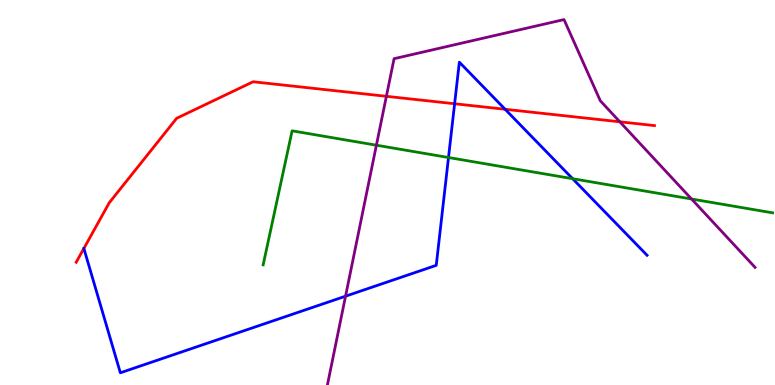[{'lines': ['blue', 'red'], 'intersections': [{'x': 5.87, 'y': 7.3}, {'x': 6.52, 'y': 7.16}]}, {'lines': ['green', 'red'], 'intersections': []}, {'lines': ['purple', 'red'], 'intersections': [{'x': 4.99, 'y': 7.5}, {'x': 8.0, 'y': 6.84}]}, {'lines': ['blue', 'green'], 'intersections': [{'x': 5.79, 'y': 5.91}, {'x': 7.39, 'y': 5.36}]}, {'lines': ['blue', 'purple'], 'intersections': [{'x': 4.46, 'y': 2.31}]}, {'lines': ['green', 'purple'], 'intersections': [{'x': 4.86, 'y': 6.23}, {'x': 8.92, 'y': 4.83}]}]